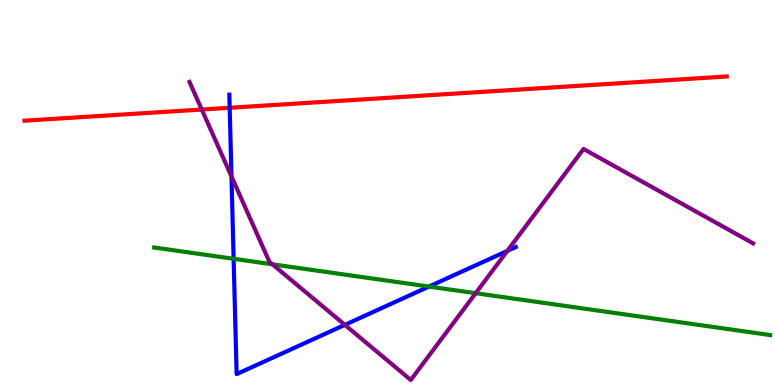[{'lines': ['blue', 'red'], 'intersections': [{'x': 2.96, 'y': 7.2}]}, {'lines': ['green', 'red'], 'intersections': []}, {'lines': ['purple', 'red'], 'intersections': [{'x': 2.6, 'y': 7.15}]}, {'lines': ['blue', 'green'], 'intersections': [{'x': 3.01, 'y': 3.28}, {'x': 5.54, 'y': 2.56}]}, {'lines': ['blue', 'purple'], 'intersections': [{'x': 2.99, 'y': 5.42}, {'x': 4.45, 'y': 1.56}, {'x': 6.55, 'y': 3.48}]}, {'lines': ['green', 'purple'], 'intersections': [{'x': 3.52, 'y': 3.13}, {'x': 6.14, 'y': 2.38}]}]